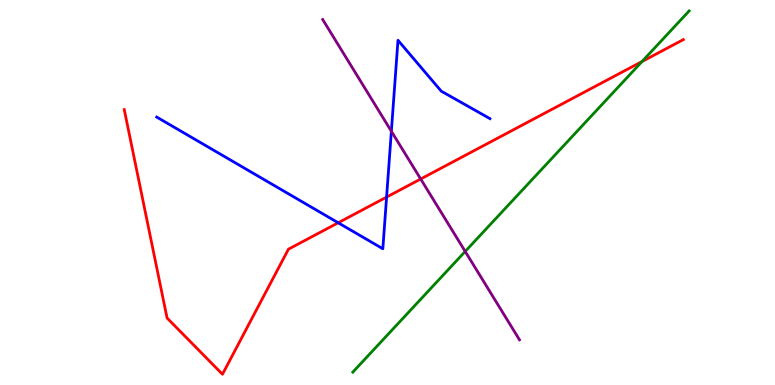[{'lines': ['blue', 'red'], 'intersections': [{'x': 4.36, 'y': 4.21}, {'x': 4.99, 'y': 4.88}]}, {'lines': ['green', 'red'], 'intersections': [{'x': 8.28, 'y': 8.4}]}, {'lines': ['purple', 'red'], 'intersections': [{'x': 5.43, 'y': 5.35}]}, {'lines': ['blue', 'green'], 'intersections': []}, {'lines': ['blue', 'purple'], 'intersections': [{'x': 5.05, 'y': 6.59}]}, {'lines': ['green', 'purple'], 'intersections': [{'x': 6.0, 'y': 3.47}]}]